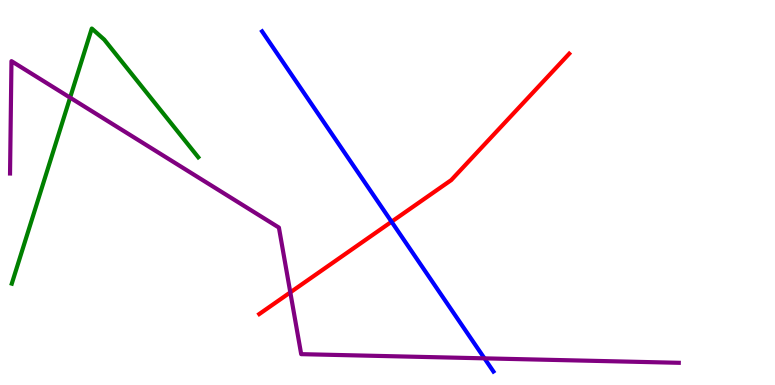[{'lines': ['blue', 'red'], 'intersections': [{'x': 5.05, 'y': 4.24}]}, {'lines': ['green', 'red'], 'intersections': []}, {'lines': ['purple', 'red'], 'intersections': [{'x': 3.75, 'y': 2.41}]}, {'lines': ['blue', 'green'], 'intersections': []}, {'lines': ['blue', 'purple'], 'intersections': [{'x': 6.25, 'y': 0.692}]}, {'lines': ['green', 'purple'], 'intersections': [{'x': 0.905, 'y': 7.46}]}]